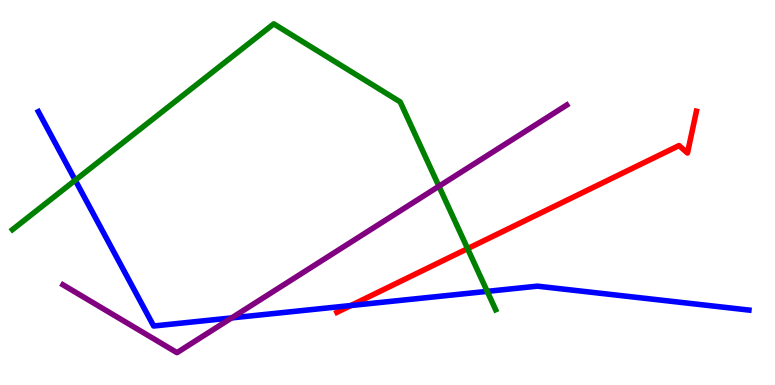[{'lines': ['blue', 'red'], 'intersections': [{'x': 4.53, 'y': 2.06}]}, {'lines': ['green', 'red'], 'intersections': [{'x': 6.03, 'y': 3.54}]}, {'lines': ['purple', 'red'], 'intersections': []}, {'lines': ['blue', 'green'], 'intersections': [{'x': 0.971, 'y': 5.32}, {'x': 6.29, 'y': 2.43}]}, {'lines': ['blue', 'purple'], 'intersections': [{'x': 2.99, 'y': 1.74}]}, {'lines': ['green', 'purple'], 'intersections': [{'x': 5.66, 'y': 5.16}]}]